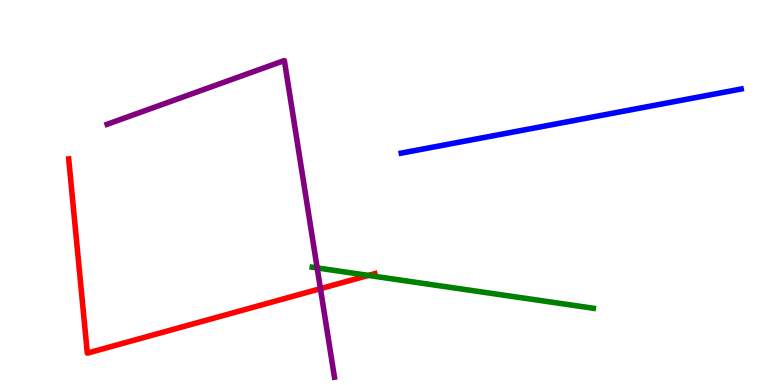[{'lines': ['blue', 'red'], 'intersections': []}, {'lines': ['green', 'red'], 'intersections': [{'x': 4.75, 'y': 2.85}]}, {'lines': ['purple', 'red'], 'intersections': [{'x': 4.13, 'y': 2.5}]}, {'lines': ['blue', 'green'], 'intersections': []}, {'lines': ['blue', 'purple'], 'intersections': []}, {'lines': ['green', 'purple'], 'intersections': [{'x': 4.09, 'y': 3.04}]}]